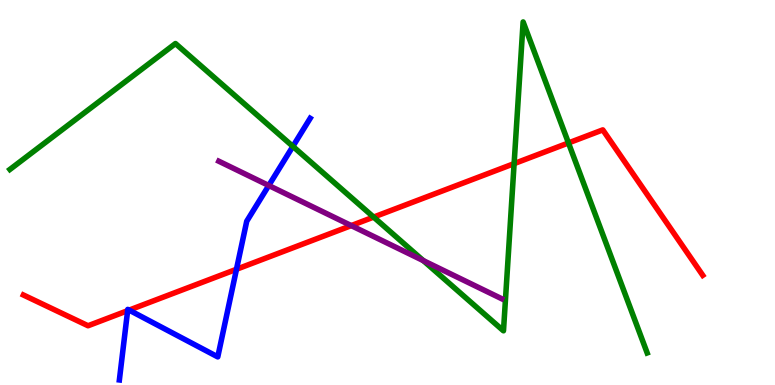[{'lines': ['blue', 'red'], 'intersections': [{'x': 1.65, 'y': 1.93}, {'x': 1.67, 'y': 1.95}, {'x': 3.05, 'y': 3.01}]}, {'lines': ['green', 'red'], 'intersections': [{'x': 4.82, 'y': 4.36}, {'x': 6.63, 'y': 5.75}, {'x': 7.34, 'y': 6.29}]}, {'lines': ['purple', 'red'], 'intersections': [{'x': 4.53, 'y': 4.14}]}, {'lines': ['blue', 'green'], 'intersections': [{'x': 3.78, 'y': 6.2}]}, {'lines': ['blue', 'purple'], 'intersections': [{'x': 3.47, 'y': 5.18}]}, {'lines': ['green', 'purple'], 'intersections': [{'x': 5.46, 'y': 3.23}]}]